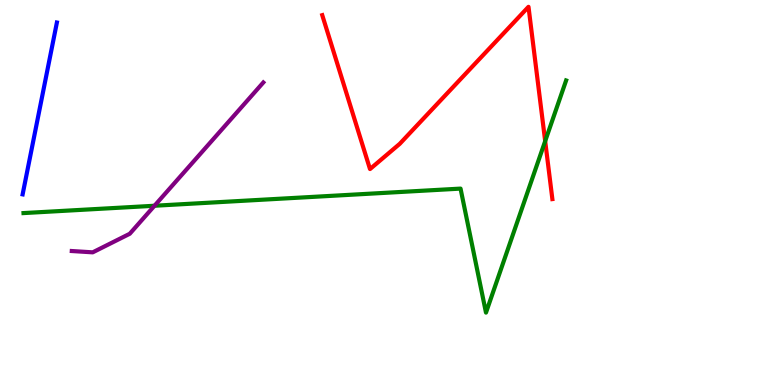[{'lines': ['blue', 'red'], 'intersections': []}, {'lines': ['green', 'red'], 'intersections': [{'x': 7.03, 'y': 6.33}]}, {'lines': ['purple', 'red'], 'intersections': []}, {'lines': ['blue', 'green'], 'intersections': []}, {'lines': ['blue', 'purple'], 'intersections': []}, {'lines': ['green', 'purple'], 'intersections': [{'x': 1.99, 'y': 4.66}]}]